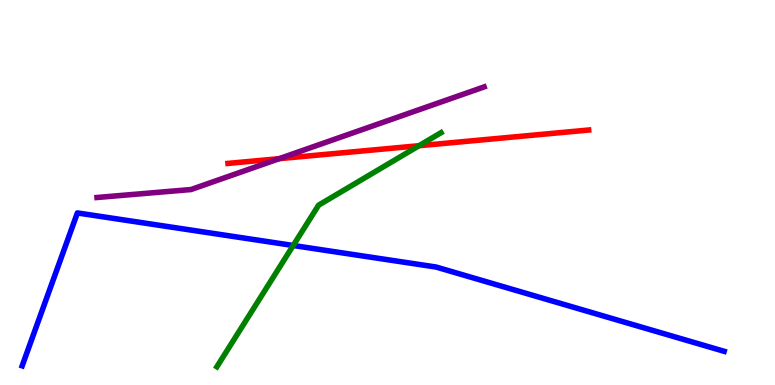[{'lines': ['blue', 'red'], 'intersections': []}, {'lines': ['green', 'red'], 'intersections': [{'x': 5.41, 'y': 6.21}]}, {'lines': ['purple', 'red'], 'intersections': [{'x': 3.6, 'y': 5.88}]}, {'lines': ['blue', 'green'], 'intersections': [{'x': 3.78, 'y': 3.62}]}, {'lines': ['blue', 'purple'], 'intersections': []}, {'lines': ['green', 'purple'], 'intersections': []}]